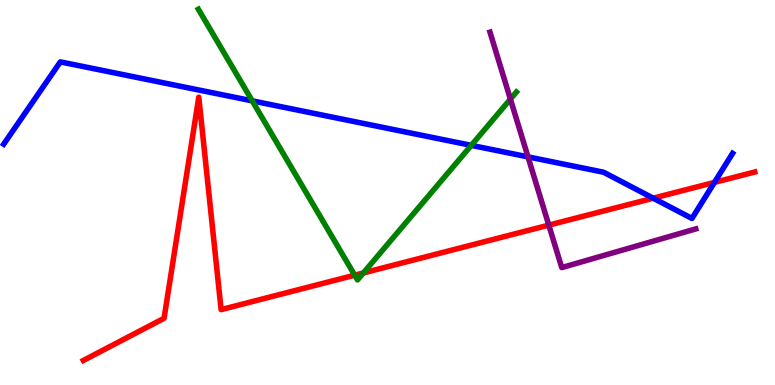[{'lines': ['blue', 'red'], 'intersections': [{'x': 8.43, 'y': 4.85}, {'x': 9.22, 'y': 5.26}]}, {'lines': ['green', 'red'], 'intersections': [{'x': 4.58, 'y': 2.85}, {'x': 4.69, 'y': 2.91}]}, {'lines': ['purple', 'red'], 'intersections': [{'x': 7.08, 'y': 4.15}]}, {'lines': ['blue', 'green'], 'intersections': [{'x': 3.25, 'y': 7.38}, {'x': 6.08, 'y': 6.22}]}, {'lines': ['blue', 'purple'], 'intersections': [{'x': 6.81, 'y': 5.93}]}, {'lines': ['green', 'purple'], 'intersections': [{'x': 6.59, 'y': 7.43}]}]